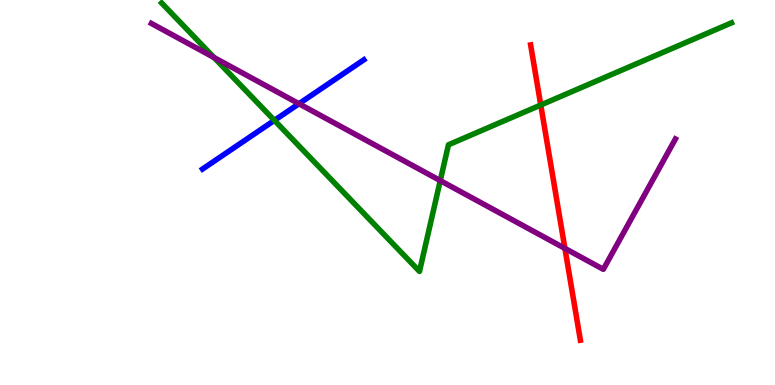[{'lines': ['blue', 'red'], 'intersections': []}, {'lines': ['green', 'red'], 'intersections': [{'x': 6.98, 'y': 7.27}]}, {'lines': ['purple', 'red'], 'intersections': [{'x': 7.29, 'y': 3.55}]}, {'lines': ['blue', 'green'], 'intersections': [{'x': 3.54, 'y': 6.87}]}, {'lines': ['blue', 'purple'], 'intersections': [{'x': 3.86, 'y': 7.31}]}, {'lines': ['green', 'purple'], 'intersections': [{'x': 2.76, 'y': 8.51}, {'x': 5.68, 'y': 5.31}]}]